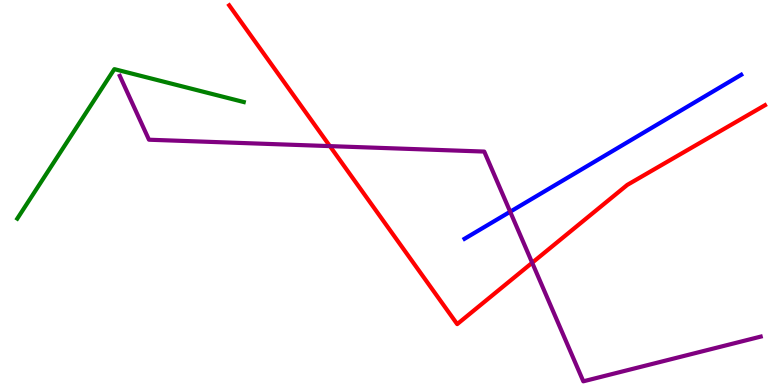[{'lines': ['blue', 'red'], 'intersections': []}, {'lines': ['green', 'red'], 'intersections': []}, {'lines': ['purple', 'red'], 'intersections': [{'x': 4.26, 'y': 6.2}, {'x': 6.87, 'y': 3.18}]}, {'lines': ['blue', 'green'], 'intersections': []}, {'lines': ['blue', 'purple'], 'intersections': [{'x': 6.58, 'y': 4.5}]}, {'lines': ['green', 'purple'], 'intersections': []}]